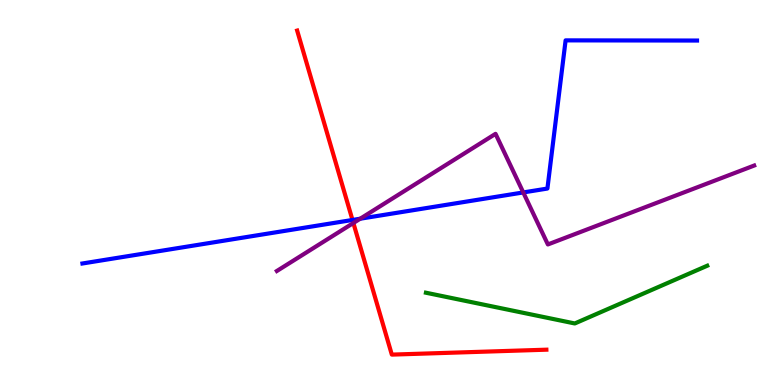[{'lines': ['blue', 'red'], 'intersections': [{'x': 4.55, 'y': 4.29}]}, {'lines': ['green', 'red'], 'intersections': []}, {'lines': ['purple', 'red'], 'intersections': [{'x': 4.56, 'y': 4.21}]}, {'lines': ['blue', 'green'], 'intersections': []}, {'lines': ['blue', 'purple'], 'intersections': [{'x': 4.65, 'y': 4.32}, {'x': 6.75, 'y': 5.0}]}, {'lines': ['green', 'purple'], 'intersections': []}]